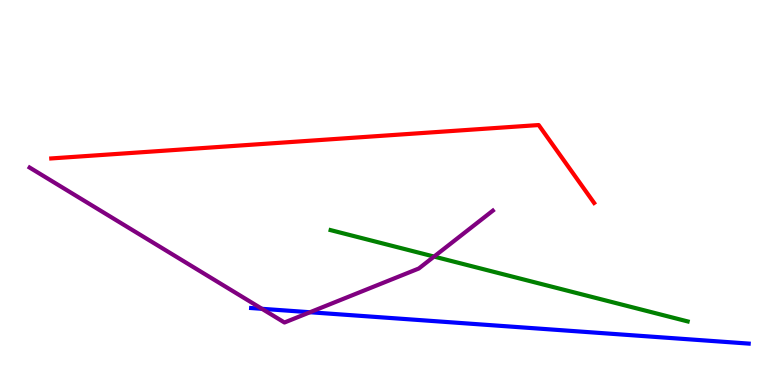[{'lines': ['blue', 'red'], 'intersections': []}, {'lines': ['green', 'red'], 'intersections': []}, {'lines': ['purple', 'red'], 'intersections': []}, {'lines': ['blue', 'green'], 'intersections': []}, {'lines': ['blue', 'purple'], 'intersections': [{'x': 3.38, 'y': 1.98}, {'x': 4.0, 'y': 1.89}]}, {'lines': ['green', 'purple'], 'intersections': [{'x': 5.6, 'y': 3.34}]}]